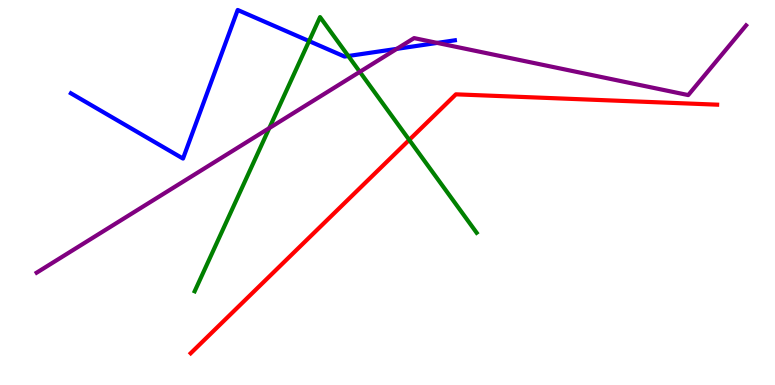[{'lines': ['blue', 'red'], 'intersections': []}, {'lines': ['green', 'red'], 'intersections': [{'x': 5.28, 'y': 6.37}]}, {'lines': ['purple', 'red'], 'intersections': []}, {'lines': ['blue', 'green'], 'intersections': [{'x': 3.99, 'y': 8.93}, {'x': 4.49, 'y': 8.55}]}, {'lines': ['blue', 'purple'], 'intersections': [{'x': 5.12, 'y': 8.73}, {'x': 5.64, 'y': 8.89}]}, {'lines': ['green', 'purple'], 'intersections': [{'x': 3.47, 'y': 6.67}, {'x': 4.64, 'y': 8.13}]}]